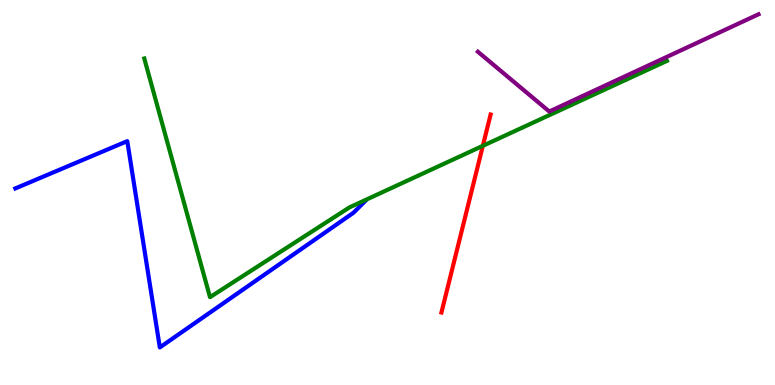[{'lines': ['blue', 'red'], 'intersections': []}, {'lines': ['green', 'red'], 'intersections': [{'x': 6.23, 'y': 6.21}]}, {'lines': ['purple', 'red'], 'intersections': []}, {'lines': ['blue', 'green'], 'intersections': []}, {'lines': ['blue', 'purple'], 'intersections': []}, {'lines': ['green', 'purple'], 'intersections': []}]